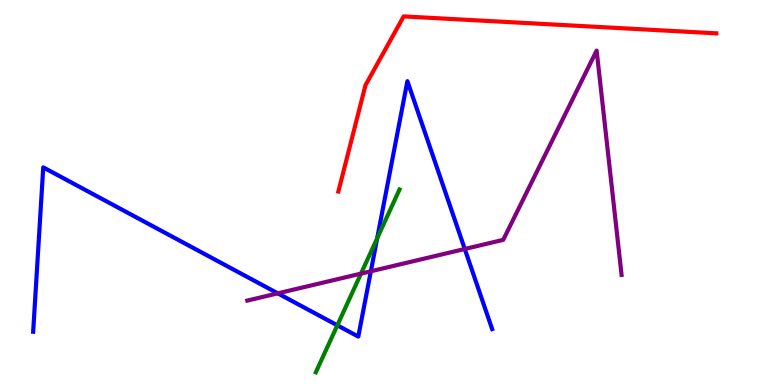[{'lines': ['blue', 'red'], 'intersections': []}, {'lines': ['green', 'red'], 'intersections': []}, {'lines': ['purple', 'red'], 'intersections': []}, {'lines': ['blue', 'green'], 'intersections': [{'x': 4.35, 'y': 1.55}, {'x': 4.87, 'y': 3.81}]}, {'lines': ['blue', 'purple'], 'intersections': [{'x': 3.58, 'y': 2.38}, {'x': 4.79, 'y': 2.95}, {'x': 6.0, 'y': 3.53}]}, {'lines': ['green', 'purple'], 'intersections': [{'x': 4.66, 'y': 2.89}]}]